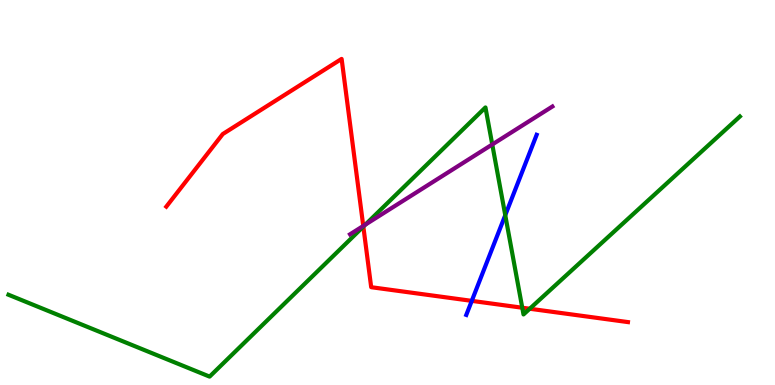[{'lines': ['blue', 'red'], 'intersections': [{'x': 6.09, 'y': 2.19}]}, {'lines': ['green', 'red'], 'intersections': [{'x': 4.69, 'y': 4.11}, {'x': 6.74, 'y': 2.01}, {'x': 6.84, 'y': 1.98}]}, {'lines': ['purple', 'red'], 'intersections': [{'x': 4.69, 'y': 4.13}]}, {'lines': ['blue', 'green'], 'intersections': [{'x': 6.52, 'y': 4.41}]}, {'lines': ['blue', 'purple'], 'intersections': []}, {'lines': ['green', 'purple'], 'intersections': [{'x': 4.71, 'y': 4.17}, {'x': 6.35, 'y': 6.25}]}]